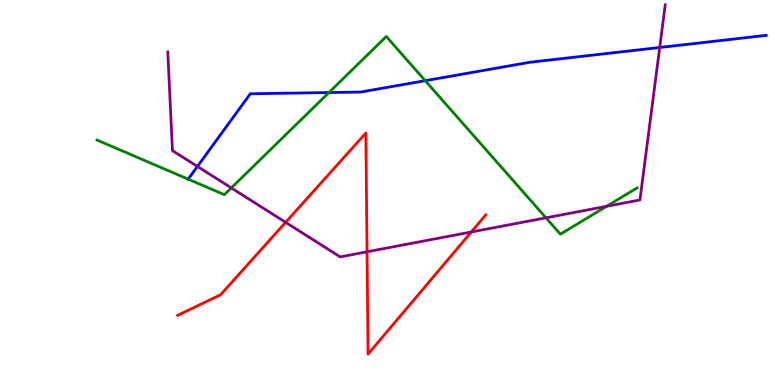[{'lines': ['blue', 'red'], 'intersections': []}, {'lines': ['green', 'red'], 'intersections': []}, {'lines': ['purple', 'red'], 'intersections': [{'x': 3.69, 'y': 4.23}, {'x': 4.74, 'y': 3.46}, {'x': 6.08, 'y': 3.97}]}, {'lines': ['blue', 'green'], 'intersections': [{'x': 2.43, 'y': 5.35}, {'x': 4.24, 'y': 7.6}, {'x': 5.49, 'y': 7.9}]}, {'lines': ['blue', 'purple'], 'intersections': [{'x': 2.55, 'y': 5.68}, {'x': 8.51, 'y': 8.77}]}, {'lines': ['green', 'purple'], 'intersections': [{'x': 2.98, 'y': 5.12}, {'x': 7.04, 'y': 4.34}, {'x': 7.83, 'y': 4.64}]}]